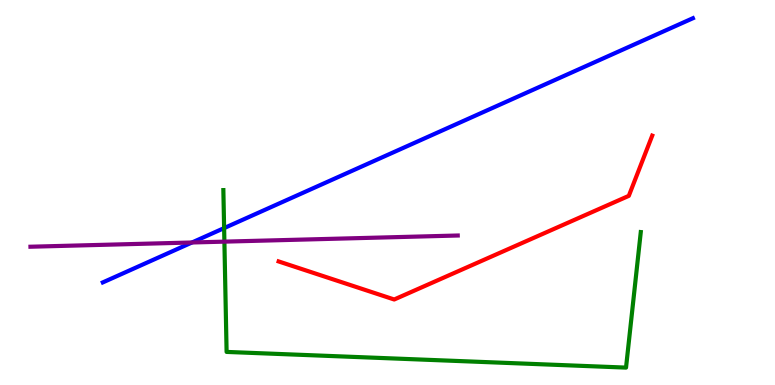[{'lines': ['blue', 'red'], 'intersections': []}, {'lines': ['green', 'red'], 'intersections': []}, {'lines': ['purple', 'red'], 'intersections': []}, {'lines': ['blue', 'green'], 'intersections': [{'x': 2.89, 'y': 4.08}]}, {'lines': ['blue', 'purple'], 'intersections': [{'x': 2.48, 'y': 3.7}]}, {'lines': ['green', 'purple'], 'intersections': [{'x': 2.9, 'y': 3.72}]}]